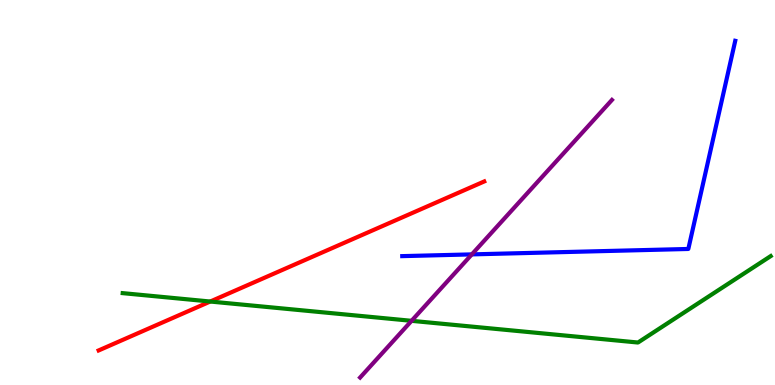[{'lines': ['blue', 'red'], 'intersections': []}, {'lines': ['green', 'red'], 'intersections': [{'x': 2.71, 'y': 2.17}]}, {'lines': ['purple', 'red'], 'intersections': []}, {'lines': ['blue', 'green'], 'intersections': []}, {'lines': ['blue', 'purple'], 'intersections': [{'x': 6.09, 'y': 3.39}]}, {'lines': ['green', 'purple'], 'intersections': [{'x': 5.31, 'y': 1.67}]}]